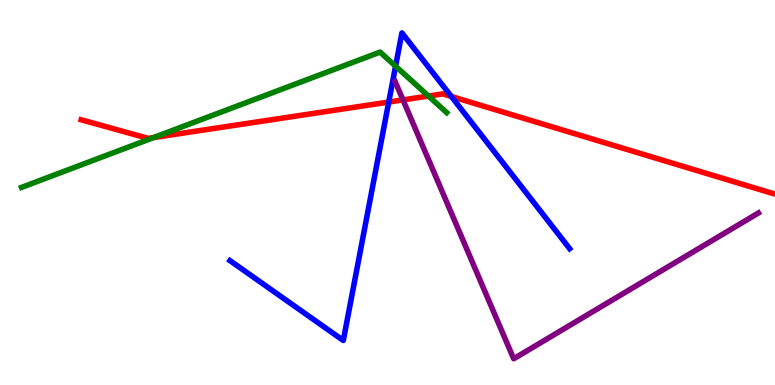[{'lines': ['blue', 'red'], 'intersections': [{'x': 5.02, 'y': 7.35}, {'x': 5.82, 'y': 7.49}]}, {'lines': ['green', 'red'], 'intersections': [{'x': 1.98, 'y': 6.43}, {'x': 5.53, 'y': 7.51}]}, {'lines': ['purple', 'red'], 'intersections': [{'x': 5.2, 'y': 7.41}]}, {'lines': ['blue', 'green'], 'intersections': [{'x': 5.1, 'y': 8.28}]}, {'lines': ['blue', 'purple'], 'intersections': []}, {'lines': ['green', 'purple'], 'intersections': []}]